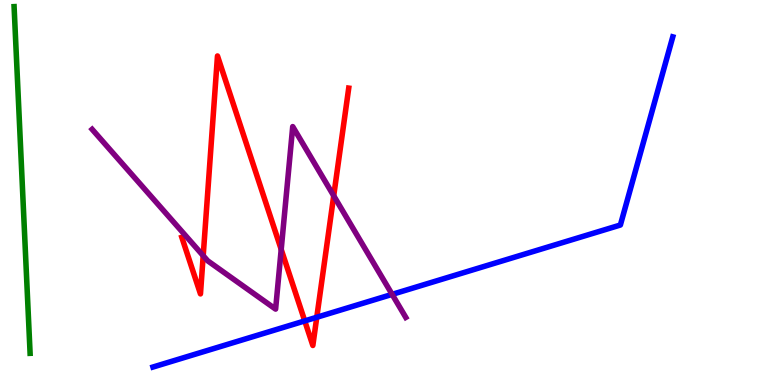[{'lines': ['blue', 'red'], 'intersections': [{'x': 3.93, 'y': 1.66}, {'x': 4.09, 'y': 1.76}]}, {'lines': ['green', 'red'], 'intersections': []}, {'lines': ['purple', 'red'], 'intersections': [{'x': 2.62, 'y': 3.36}, {'x': 3.63, 'y': 3.52}, {'x': 4.31, 'y': 4.91}]}, {'lines': ['blue', 'green'], 'intersections': []}, {'lines': ['blue', 'purple'], 'intersections': [{'x': 5.06, 'y': 2.35}]}, {'lines': ['green', 'purple'], 'intersections': []}]